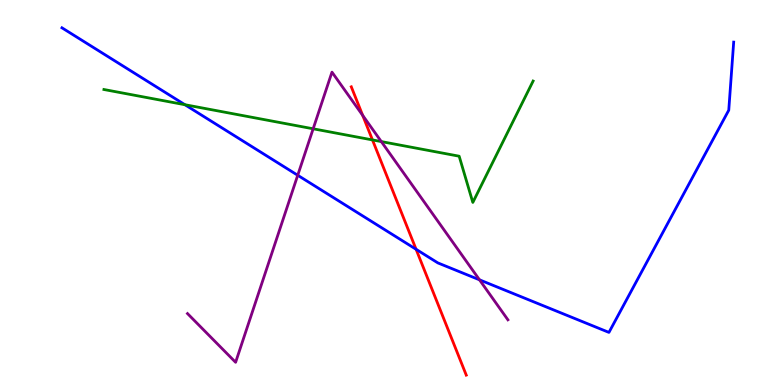[{'lines': ['blue', 'red'], 'intersections': [{'x': 5.37, 'y': 3.52}]}, {'lines': ['green', 'red'], 'intersections': [{'x': 4.81, 'y': 6.37}]}, {'lines': ['purple', 'red'], 'intersections': [{'x': 4.68, 'y': 7.0}]}, {'lines': ['blue', 'green'], 'intersections': [{'x': 2.39, 'y': 7.28}]}, {'lines': ['blue', 'purple'], 'intersections': [{'x': 3.84, 'y': 5.45}, {'x': 6.19, 'y': 2.73}]}, {'lines': ['green', 'purple'], 'intersections': [{'x': 4.04, 'y': 6.65}, {'x': 4.92, 'y': 6.32}]}]